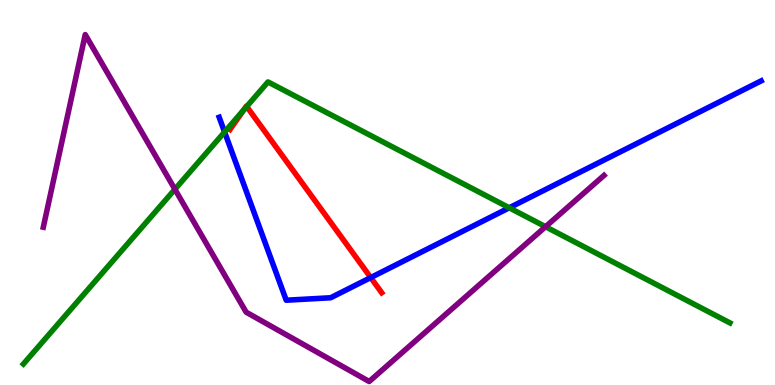[{'lines': ['blue', 'red'], 'intersections': [{'x': 4.78, 'y': 2.79}]}, {'lines': ['green', 'red'], 'intersections': [{'x': 3.15, 'y': 7.15}, {'x': 3.18, 'y': 7.23}]}, {'lines': ['purple', 'red'], 'intersections': []}, {'lines': ['blue', 'green'], 'intersections': [{'x': 2.9, 'y': 6.57}, {'x': 6.57, 'y': 4.6}]}, {'lines': ['blue', 'purple'], 'intersections': []}, {'lines': ['green', 'purple'], 'intersections': [{'x': 2.26, 'y': 5.08}, {'x': 7.04, 'y': 4.11}]}]